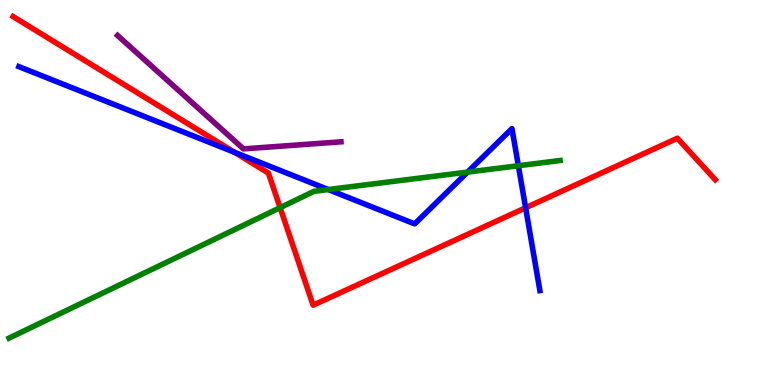[{'lines': ['blue', 'red'], 'intersections': [{'x': 3.03, 'y': 6.04}, {'x': 6.78, 'y': 4.6}]}, {'lines': ['green', 'red'], 'intersections': [{'x': 3.61, 'y': 4.61}]}, {'lines': ['purple', 'red'], 'intersections': []}, {'lines': ['blue', 'green'], 'intersections': [{'x': 4.24, 'y': 5.08}, {'x': 6.03, 'y': 5.53}, {'x': 6.69, 'y': 5.7}]}, {'lines': ['blue', 'purple'], 'intersections': []}, {'lines': ['green', 'purple'], 'intersections': []}]